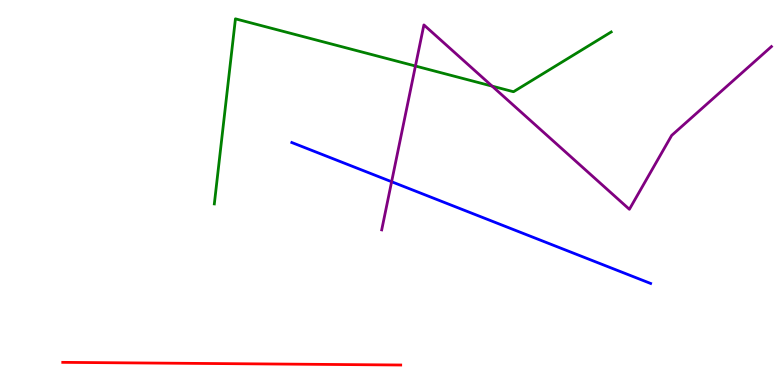[{'lines': ['blue', 'red'], 'intersections': []}, {'lines': ['green', 'red'], 'intersections': []}, {'lines': ['purple', 'red'], 'intersections': []}, {'lines': ['blue', 'green'], 'intersections': []}, {'lines': ['blue', 'purple'], 'intersections': [{'x': 5.05, 'y': 5.28}]}, {'lines': ['green', 'purple'], 'intersections': [{'x': 5.36, 'y': 8.29}, {'x': 6.35, 'y': 7.76}]}]